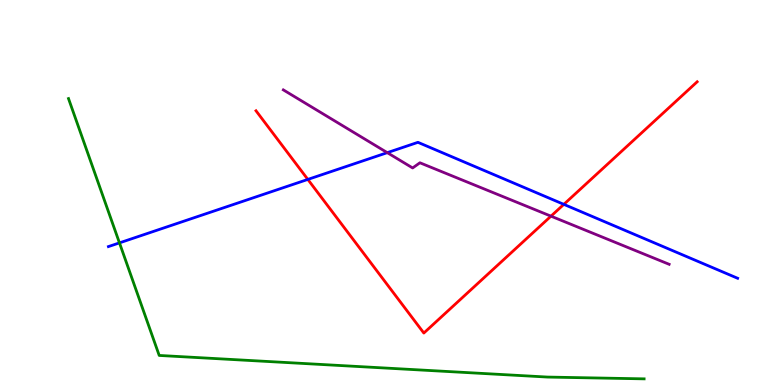[{'lines': ['blue', 'red'], 'intersections': [{'x': 3.97, 'y': 5.34}, {'x': 7.28, 'y': 4.69}]}, {'lines': ['green', 'red'], 'intersections': []}, {'lines': ['purple', 'red'], 'intersections': [{'x': 7.11, 'y': 4.39}]}, {'lines': ['blue', 'green'], 'intersections': [{'x': 1.54, 'y': 3.69}]}, {'lines': ['blue', 'purple'], 'intersections': [{'x': 5.0, 'y': 6.03}]}, {'lines': ['green', 'purple'], 'intersections': []}]